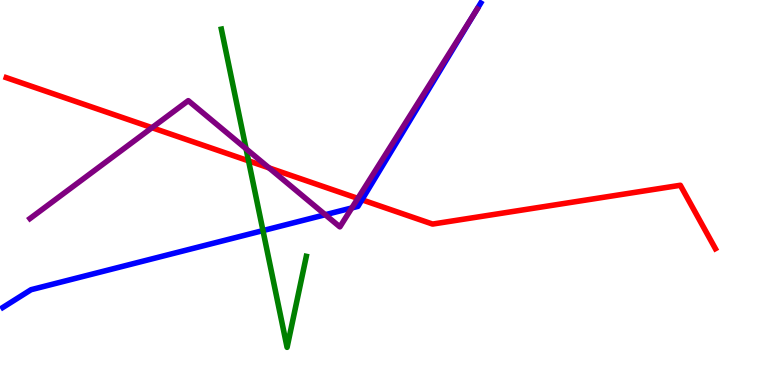[{'lines': ['blue', 'red'], 'intersections': [{'x': 4.67, 'y': 4.81}]}, {'lines': ['green', 'red'], 'intersections': [{'x': 3.21, 'y': 5.82}]}, {'lines': ['purple', 'red'], 'intersections': [{'x': 1.96, 'y': 6.68}, {'x': 3.47, 'y': 5.64}, {'x': 4.62, 'y': 4.85}]}, {'lines': ['blue', 'green'], 'intersections': [{'x': 3.39, 'y': 4.01}]}, {'lines': ['blue', 'purple'], 'intersections': [{'x': 4.2, 'y': 4.42}, {'x': 4.54, 'y': 4.6}, {'x': 6.13, 'y': 9.67}]}, {'lines': ['green', 'purple'], 'intersections': [{'x': 3.18, 'y': 6.14}]}]